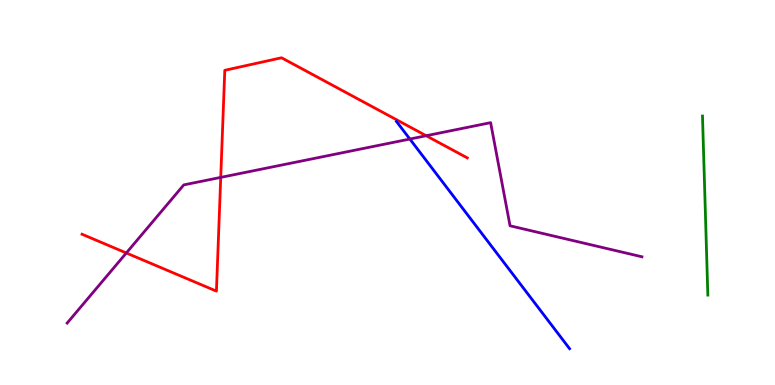[{'lines': ['blue', 'red'], 'intersections': []}, {'lines': ['green', 'red'], 'intersections': []}, {'lines': ['purple', 'red'], 'intersections': [{'x': 1.63, 'y': 3.43}, {'x': 2.85, 'y': 5.39}, {'x': 5.5, 'y': 6.47}]}, {'lines': ['blue', 'green'], 'intersections': []}, {'lines': ['blue', 'purple'], 'intersections': [{'x': 5.29, 'y': 6.39}]}, {'lines': ['green', 'purple'], 'intersections': []}]